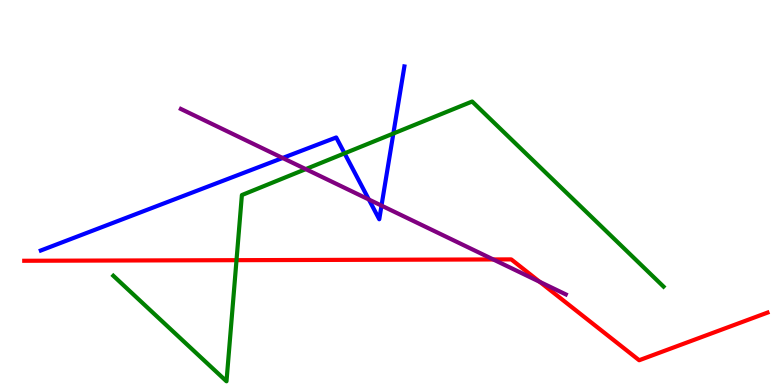[{'lines': ['blue', 'red'], 'intersections': []}, {'lines': ['green', 'red'], 'intersections': [{'x': 3.05, 'y': 3.24}]}, {'lines': ['purple', 'red'], 'intersections': [{'x': 6.36, 'y': 3.26}, {'x': 6.96, 'y': 2.68}]}, {'lines': ['blue', 'green'], 'intersections': [{'x': 4.45, 'y': 6.02}, {'x': 5.08, 'y': 6.53}]}, {'lines': ['blue', 'purple'], 'intersections': [{'x': 3.65, 'y': 5.9}, {'x': 4.76, 'y': 4.82}, {'x': 4.92, 'y': 4.66}]}, {'lines': ['green', 'purple'], 'intersections': [{'x': 3.94, 'y': 5.61}]}]